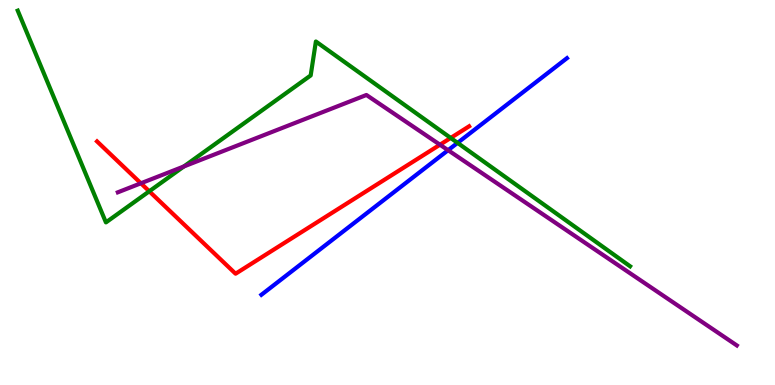[{'lines': ['blue', 'red'], 'intersections': []}, {'lines': ['green', 'red'], 'intersections': [{'x': 1.93, 'y': 5.03}, {'x': 5.82, 'y': 6.42}]}, {'lines': ['purple', 'red'], 'intersections': [{'x': 1.82, 'y': 5.24}, {'x': 5.68, 'y': 6.24}]}, {'lines': ['blue', 'green'], 'intersections': [{'x': 5.9, 'y': 6.29}]}, {'lines': ['blue', 'purple'], 'intersections': [{'x': 5.78, 'y': 6.1}]}, {'lines': ['green', 'purple'], 'intersections': [{'x': 2.37, 'y': 5.68}]}]